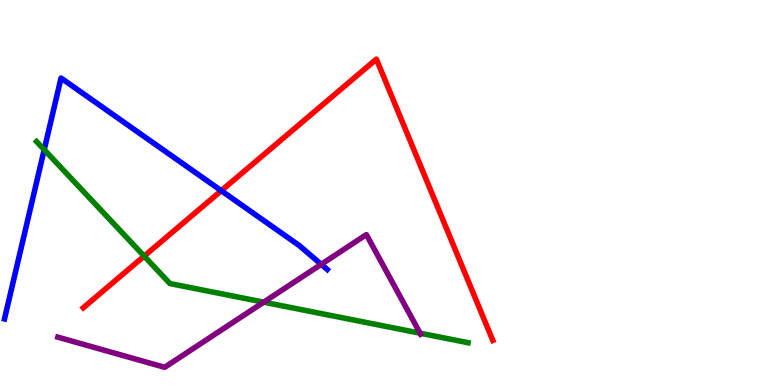[{'lines': ['blue', 'red'], 'intersections': [{'x': 2.86, 'y': 5.05}]}, {'lines': ['green', 'red'], 'intersections': [{'x': 1.86, 'y': 3.35}]}, {'lines': ['purple', 'red'], 'intersections': []}, {'lines': ['blue', 'green'], 'intersections': [{'x': 0.57, 'y': 6.11}]}, {'lines': ['blue', 'purple'], 'intersections': [{'x': 4.14, 'y': 3.13}]}, {'lines': ['green', 'purple'], 'intersections': [{'x': 3.4, 'y': 2.15}, {'x': 5.42, 'y': 1.35}]}]